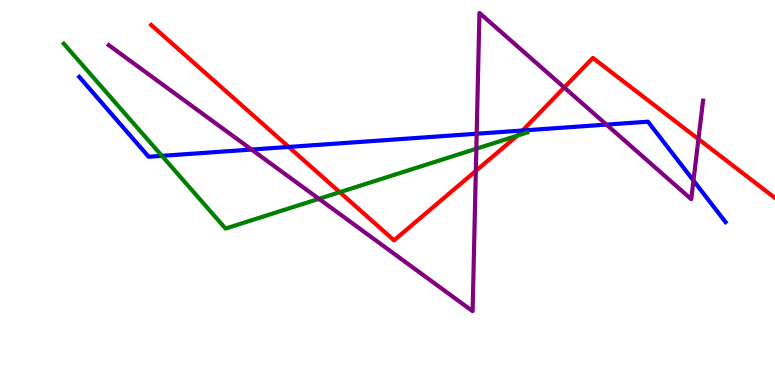[{'lines': ['blue', 'red'], 'intersections': [{'x': 3.73, 'y': 6.18}, {'x': 6.74, 'y': 6.61}]}, {'lines': ['green', 'red'], 'intersections': [{'x': 4.38, 'y': 5.01}, {'x': 6.68, 'y': 6.48}]}, {'lines': ['purple', 'red'], 'intersections': [{'x': 6.14, 'y': 5.56}, {'x': 7.28, 'y': 7.73}, {'x': 9.01, 'y': 6.39}]}, {'lines': ['blue', 'green'], 'intersections': [{'x': 2.09, 'y': 5.95}]}, {'lines': ['blue', 'purple'], 'intersections': [{'x': 3.25, 'y': 6.12}, {'x': 6.15, 'y': 6.53}, {'x': 7.83, 'y': 6.76}, {'x': 8.95, 'y': 5.31}]}, {'lines': ['green', 'purple'], 'intersections': [{'x': 4.12, 'y': 4.84}, {'x': 6.15, 'y': 6.14}]}]